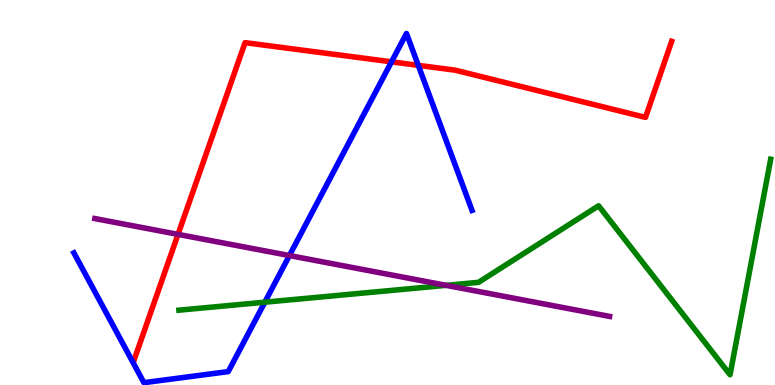[{'lines': ['blue', 'red'], 'intersections': [{'x': 5.05, 'y': 8.39}, {'x': 5.4, 'y': 8.3}]}, {'lines': ['green', 'red'], 'intersections': []}, {'lines': ['purple', 'red'], 'intersections': [{'x': 2.3, 'y': 3.91}]}, {'lines': ['blue', 'green'], 'intersections': [{'x': 3.42, 'y': 2.15}]}, {'lines': ['blue', 'purple'], 'intersections': [{'x': 3.73, 'y': 3.36}]}, {'lines': ['green', 'purple'], 'intersections': [{'x': 5.76, 'y': 2.59}]}]